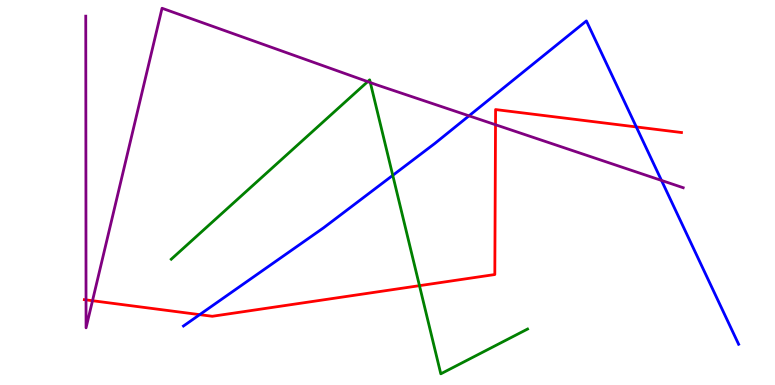[{'lines': ['blue', 'red'], 'intersections': [{'x': 2.58, 'y': 1.83}, {'x': 8.21, 'y': 6.7}]}, {'lines': ['green', 'red'], 'intersections': [{'x': 5.41, 'y': 2.58}]}, {'lines': ['purple', 'red'], 'intersections': [{'x': 1.11, 'y': 2.21}, {'x': 1.19, 'y': 2.19}, {'x': 6.39, 'y': 6.76}]}, {'lines': ['blue', 'green'], 'intersections': [{'x': 5.07, 'y': 5.45}]}, {'lines': ['blue', 'purple'], 'intersections': [{'x': 6.05, 'y': 6.99}, {'x': 8.54, 'y': 5.31}]}, {'lines': ['green', 'purple'], 'intersections': [{'x': 4.74, 'y': 7.88}, {'x': 4.78, 'y': 7.86}]}]